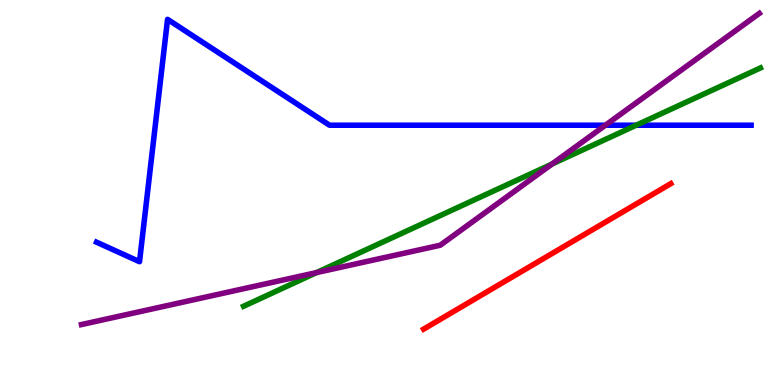[{'lines': ['blue', 'red'], 'intersections': []}, {'lines': ['green', 'red'], 'intersections': []}, {'lines': ['purple', 'red'], 'intersections': []}, {'lines': ['blue', 'green'], 'intersections': [{'x': 8.21, 'y': 6.75}]}, {'lines': ['blue', 'purple'], 'intersections': [{'x': 7.81, 'y': 6.75}]}, {'lines': ['green', 'purple'], 'intersections': [{'x': 4.09, 'y': 2.92}, {'x': 7.12, 'y': 5.74}]}]